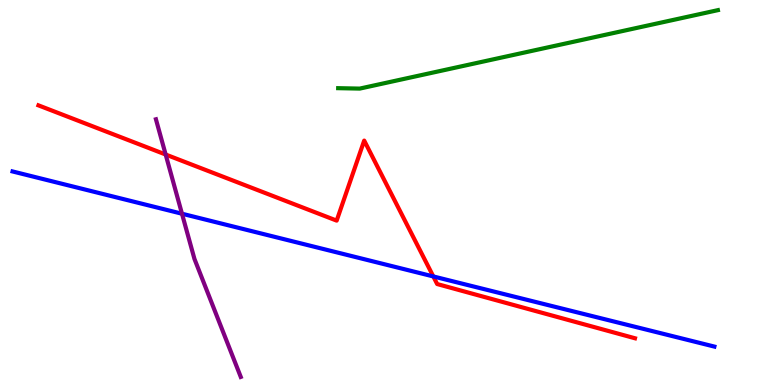[{'lines': ['blue', 'red'], 'intersections': [{'x': 5.59, 'y': 2.82}]}, {'lines': ['green', 'red'], 'intersections': []}, {'lines': ['purple', 'red'], 'intersections': [{'x': 2.14, 'y': 5.99}]}, {'lines': ['blue', 'green'], 'intersections': []}, {'lines': ['blue', 'purple'], 'intersections': [{'x': 2.35, 'y': 4.45}]}, {'lines': ['green', 'purple'], 'intersections': []}]